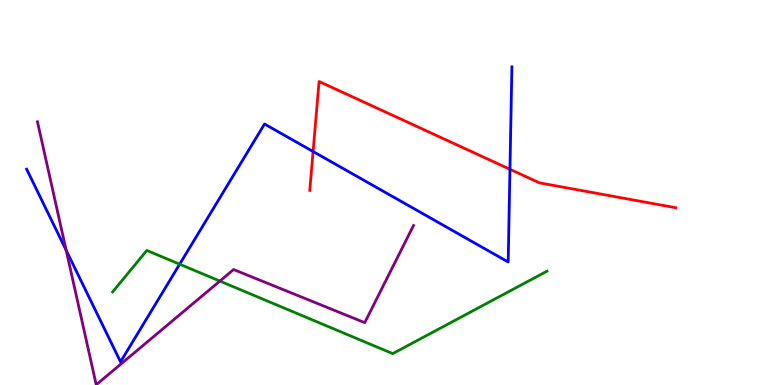[{'lines': ['blue', 'red'], 'intersections': [{'x': 4.04, 'y': 6.06}, {'x': 6.58, 'y': 5.6}]}, {'lines': ['green', 'red'], 'intersections': []}, {'lines': ['purple', 'red'], 'intersections': []}, {'lines': ['blue', 'green'], 'intersections': [{'x': 2.32, 'y': 3.14}]}, {'lines': ['blue', 'purple'], 'intersections': [{'x': 0.854, 'y': 3.5}]}, {'lines': ['green', 'purple'], 'intersections': [{'x': 2.84, 'y': 2.7}]}]